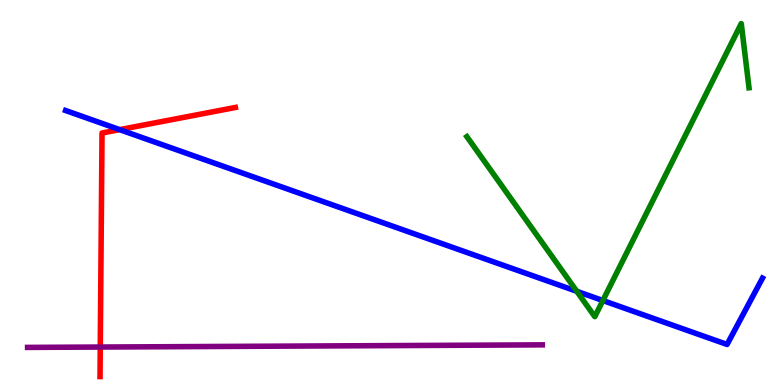[{'lines': ['blue', 'red'], 'intersections': [{'x': 1.54, 'y': 6.63}]}, {'lines': ['green', 'red'], 'intersections': []}, {'lines': ['purple', 'red'], 'intersections': [{'x': 1.29, 'y': 0.986}]}, {'lines': ['blue', 'green'], 'intersections': [{'x': 7.44, 'y': 2.43}, {'x': 7.78, 'y': 2.19}]}, {'lines': ['blue', 'purple'], 'intersections': []}, {'lines': ['green', 'purple'], 'intersections': []}]